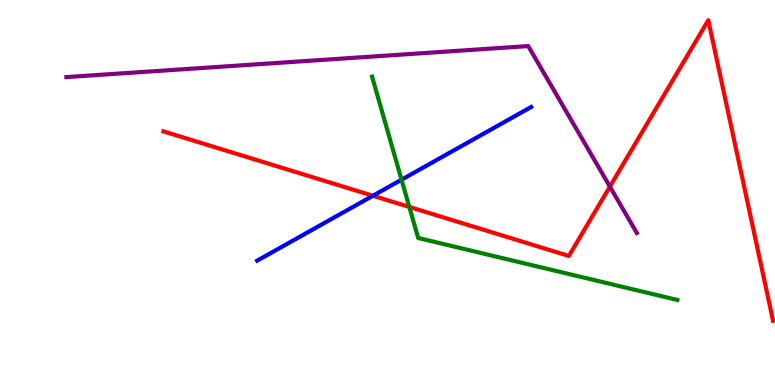[{'lines': ['blue', 'red'], 'intersections': [{'x': 4.81, 'y': 4.92}]}, {'lines': ['green', 'red'], 'intersections': [{'x': 5.28, 'y': 4.63}]}, {'lines': ['purple', 'red'], 'intersections': [{'x': 7.87, 'y': 5.15}]}, {'lines': ['blue', 'green'], 'intersections': [{'x': 5.18, 'y': 5.33}]}, {'lines': ['blue', 'purple'], 'intersections': []}, {'lines': ['green', 'purple'], 'intersections': []}]